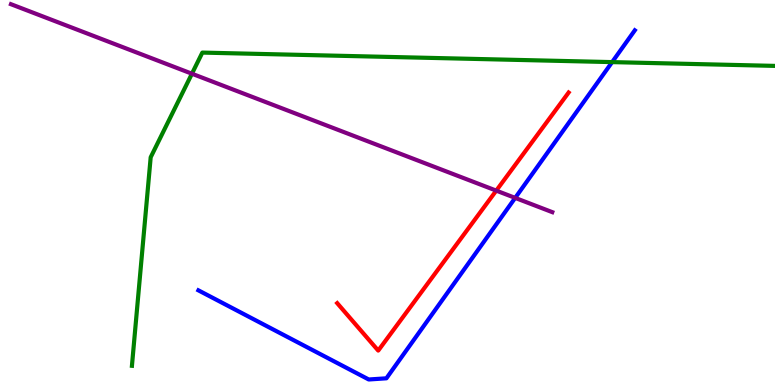[{'lines': ['blue', 'red'], 'intersections': []}, {'lines': ['green', 'red'], 'intersections': []}, {'lines': ['purple', 'red'], 'intersections': [{'x': 6.4, 'y': 5.05}]}, {'lines': ['blue', 'green'], 'intersections': [{'x': 7.9, 'y': 8.39}]}, {'lines': ['blue', 'purple'], 'intersections': [{'x': 6.65, 'y': 4.86}]}, {'lines': ['green', 'purple'], 'intersections': [{'x': 2.48, 'y': 8.09}]}]